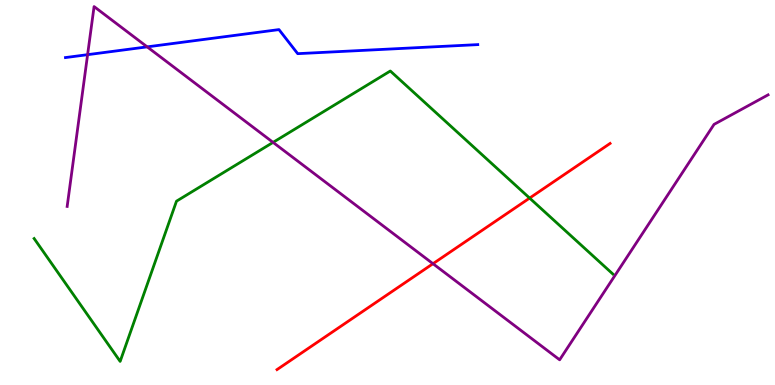[{'lines': ['blue', 'red'], 'intersections': []}, {'lines': ['green', 'red'], 'intersections': [{'x': 6.83, 'y': 4.85}]}, {'lines': ['purple', 'red'], 'intersections': [{'x': 5.59, 'y': 3.15}]}, {'lines': ['blue', 'green'], 'intersections': []}, {'lines': ['blue', 'purple'], 'intersections': [{'x': 1.13, 'y': 8.58}, {'x': 1.9, 'y': 8.78}]}, {'lines': ['green', 'purple'], 'intersections': [{'x': 3.52, 'y': 6.3}]}]